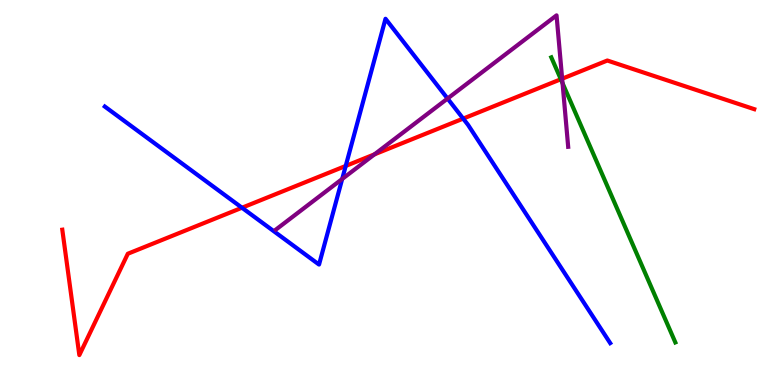[{'lines': ['blue', 'red'], 'intersections': [{'x': 3.12, 'y': 4.6}, {'x': 4.46, 'y': 5.69}, {'x': 5.98, 'y': 6.92}]}, {'lines': ['green', 'red'], 'intersections': [{'x': 7.24, 'y': 7.94}]}, {'lines': ['purple', 'red'], 'intersections': [{'x': 4.83, 'y': 5.99}, {'x': 7.25, 'y': 7.96}]}, {'lines': ['blue', 'green'], 'intersections': []}, {'lines': ['blue', 'purple'], 'intersections': [{'x': 4.42, 'y': 5.35}, {'x': 5.78, 'y': 7.44}]}, {'lines': ['green', 'purple'], 'intersections': [{'x': 7.26, 'y': 7.84}]}]